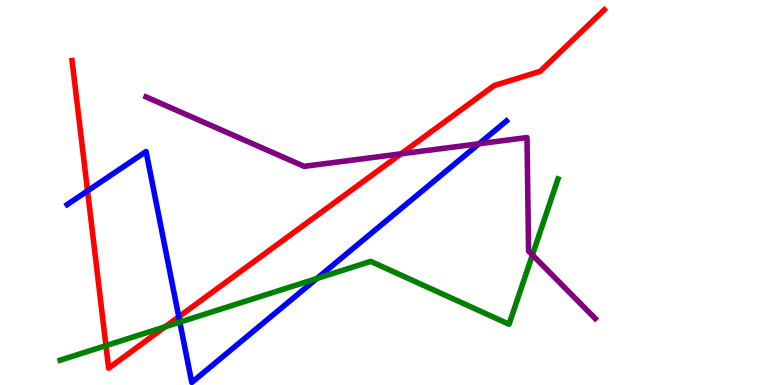[{'lines': ['blue', 'red'], 'intersections': [{'x': 1.13, 'y': 5.04}, {'x': 2.31, 'y': 1.77}]}, {'lines': ['green', 'red'], 'intersections': [{'x': 1.37, 'y': 1.02}, {'x': 2.13, 'y': 1.51}]}, {'lines': ['purple', 'red'], 'intersections': [{'x': 5.18, 'y': 6.0}]}, {'lines': ['blue', 'green'], 'intersections': [{'x': 2.32, 'y': 1.63}, {'x': 4.09, 'y': 2.76}]}, {'lines': ['blue', 'purple'], 'intersections': [{'x': 6.18, 'y': 6.27}]}, {'lines': ['green', 'purple'], 'intersections': [{'x': 6.87, 'y': 3.38}]}]